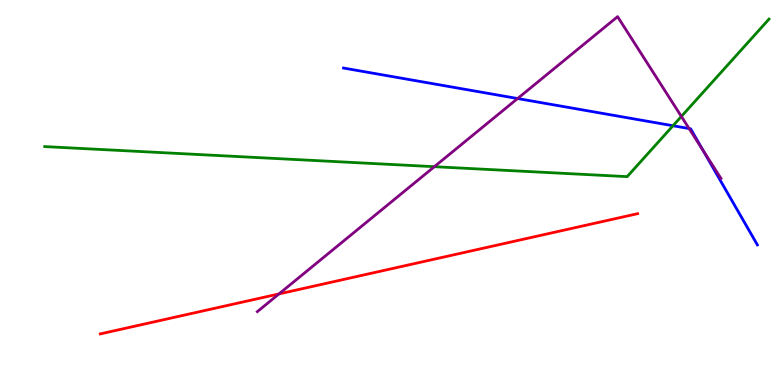[{'lines': ['blue', 'red'], 'intersections': []}, {'lines': ['green', 'red'], 'intersections': []}, {'lines': ['purple', 'red'], 'intersections': [{'x': 3.6, 'y': 2.37}]}, {'lines': ['blue', 'green'], 'intersections': [{'x': 8.68, 'y': 6.73}]}, {'lines': ['blue', 'purple'], 'intersections': [{'x': 6.68, 'y': 7.44}, {'x': 8.89, 'y': 6.66}, {'x': 9.07, 'y': 6.1}]}, {'lines': ['green', 'purple'], 'intersections': [{'x': 5.6, 'y': 5.67}, {'x': 8.79, 'y': 6.98}]}]